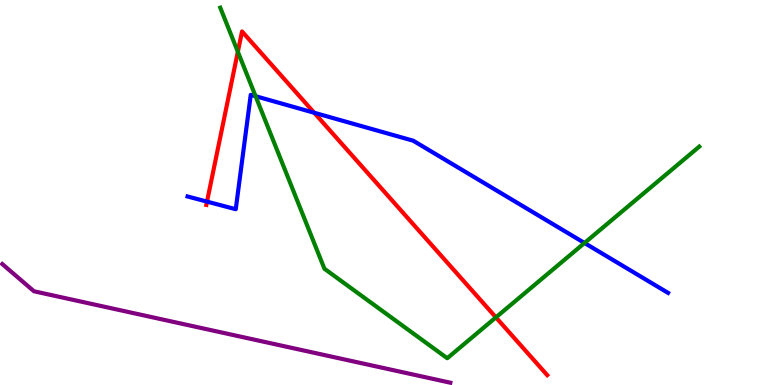[{'lines': ['blue', 'red'], 'intersections': [{'x': 2.67, 'y': 4.76}, {'x': 4.05, 'y': 7.07}]}, {'lines': ['green', 'red'], 'intersections': [{'x': 3.07, 'y': 8.66}, {'x': 6.4, 'y': 1.76}]}, {'lines': ['purple', 'red'], 'intersections': []}, {'lines': ['blue', 'green'], 'intersections': [{'x': 3.3, 'y': 7.5}, {'x': 7.54, 'y': 3.69}]}, {'lines': ['blue', 'purple'], 'intersections': []}, {'lines': ['green', 'purple'], 'intersections': []}]